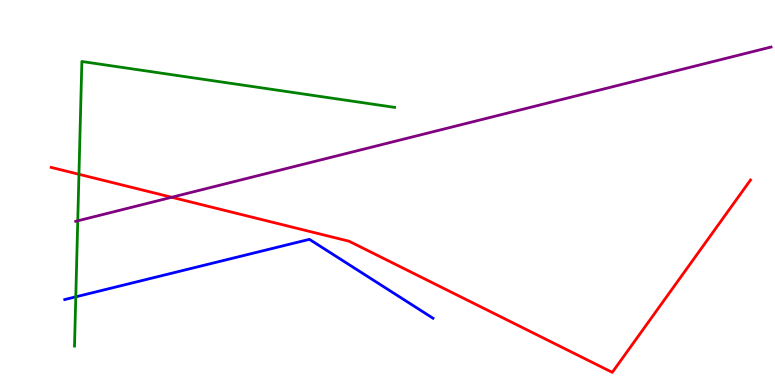[{'lines': ['blue', 'red'], 'intersections': []}, {'lines': ['green', 'red'], 'intersections': [{'x': 1.02, 'y': 5.47}]}, {'lines': ['purple', 'red'], 'intersections': [{'x': 2.22, 'y': 4.88}]}, {'lines': ['blue', 'green'], 'intersections': [{'x': 0.978, 'y': 2.29}]}, {'lines': ['blue', 'purple'], 'intersections': []}, {'lines': ['green', 'purple'], 'intersections': [{'x': 1.0, 'y': 4.26}]}]